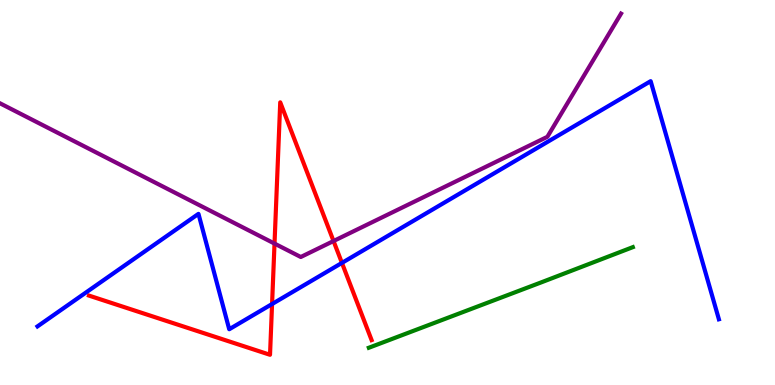[{'lines': ['blue', 'red'], 'intersections': [{'x': 3.51, 'y': 2.1}, {'x': 4.41, 'y': 3.17}]}, {'lines': ['green', 'red'], 'intersections': []}, {'lines': ['purple', 'red'], 'intersections': [{'x': 3.54, 'y': 3.67}, {'x': 4.3, 'y': 3.74}]}, {'lines': ['blue', 'green'], 'intersections': []}, {'lines': ['blue', 'purple'], 'intersections': []}, {'lines': ['green', 'purple'], 'intersections': []}]